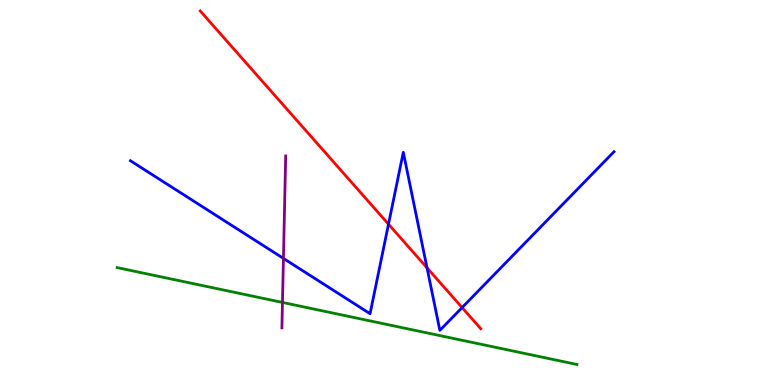[{'lines': ['blue', 'red'], 'intersections': [{'x': 5.01, 'y': 4.18}, {'x': 5.51, 'y': 3.04}, {'x': 5.96, 'y': 2.01}]}, {'lines': ['green', 'red'], 'intersections': []}, {'lines': ['purple', 'red'], 'intersections': []}, {'lines': ['blue', 'green'], 'intersections': []}, {'lines': ['blue', 'purple'], 'intersections': [{'x': 3.66, 'y': 3.29}]}, {'lines': ['green', 'purple'], 'intersections': [{'x': 3.64, 'y': 2.14}]}]